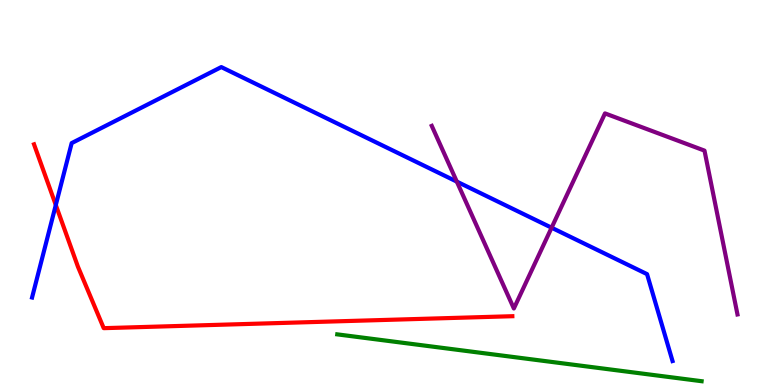[{'lines': ['blue', 'red'], 'intersections': [{'x': 0.72, 'y': 4.68}]}, {'lines': ['green', 'red'], 'intersections': []}, {'lines': ['purple', 'red'], 'intersections': []}, {'lines': ['blue', 'green'], 'intersections': []}, {'lines': ['blue', 'purple'], 'intersections': [{'x': 5.89, 'y': 5.28}, {'x': 7.12, 'y': 4.09}]}, {'lines': ['green', 'purple'], 'intersections': []}]